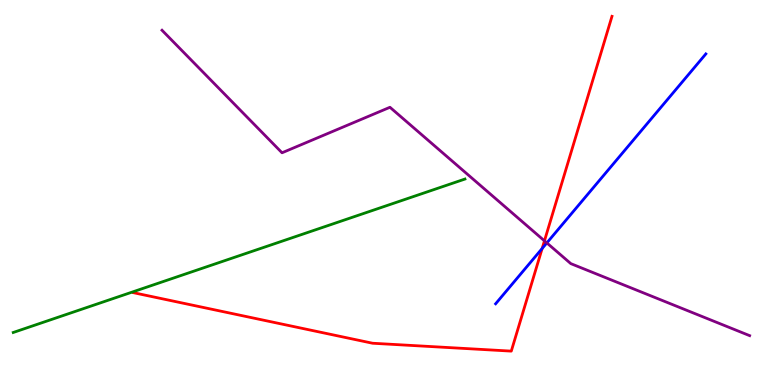[{'lines': ['blue', 'red'], 'intersections': [{'x': 7.0, 'y': 3.55}]}, {'lines': ['green', 'red'], 'intersections': []}, {'lines': ['purple', 'red'], 'intersections': [{'x': 7.03, 'y': 3.74}]}, {'lines': ['blue', 'green'], 'intersections': []}, {'lines': ['blue', 'purple'], 'intersections': [{'x': 7.06, 'y': 3.69}]}, {'lines': ['green', 'purple'], 'intersections': []}]